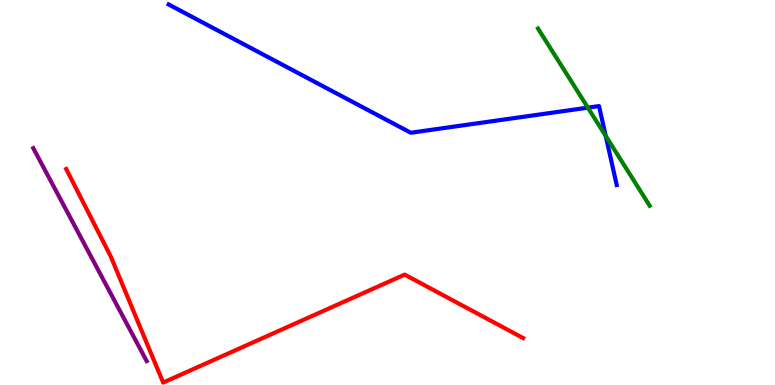[{'lines': ['blue', 'red'], 'intersections': []}, {'lines': ['green', 'red'], 'intersections': []}, {'lines': ['purple', 'red'], 'intersections': []}, {'lines': ['blue', 'green'], 'intersections': [{'x': 7.59, 'y': 7.2}, {'x': 7.82, 'y': 6.47}]}, {'lines': ['blue', 'purple'], 'intersections': []}, {'lines': ['green', 'purple'], 'intersections': []}]